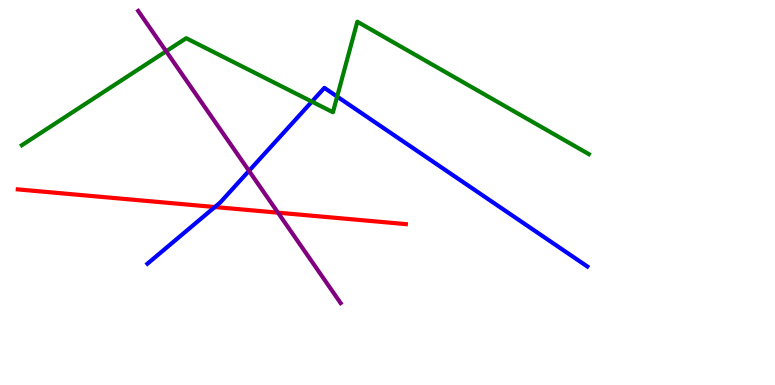[{'lines': ['blue', 'red'], 'intersections': [{'x': 2.77, 'y': 4.62}]}, {'lines': ['green', 'red'], 'intersections': []}, {'lines': ['purple', 'red'], 'intersections': [{'x': 3.59, 'y': 4.48}]}, {'lines': ['blue', 'green'], 'intersections': [{'x': 4.02, 'y': 7.36}, {'x': 4.35, 'y': 7.49}]}, {'lines': ['blue', 'purple'], 'intersections': [{'x': 3.21, 'y': 5.56}]}, {'lines': ['green', 'purple'], 'intersections': [{'x': 2.14, 'y': 8.67}]}]